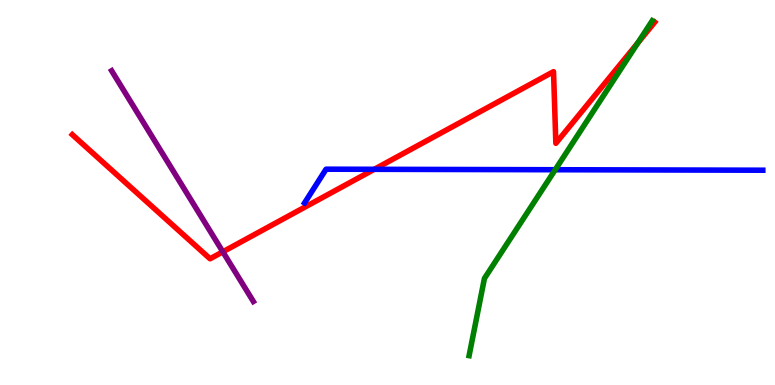[{'lines': ['blue', 'red'], 'intersections': [{'x': 4.83, 'y': 5.6}]}, {'lines': ['green', 'red'], 'intersections': [{'x': 8.23, 'y': 8.88}]}, {'lines': ['purple', 'red'], 'intersections': [{'x': 2.88, 'y': 3.46}]}, {'lines': ['blue', 'green'], 'intersections': [{'x': 7.16, 'y': 5.59}]}, {'lines': ['blue', 'purple'], 'intersections': []}, {'lines': ['green', 'purple'], 'intersections': []}]